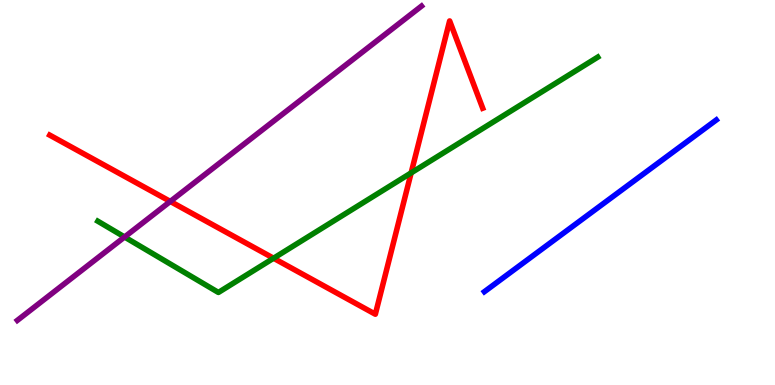[{'lines': ['blue', 'red'], 'intersections': []}, {'lines': ['green', 'red'], 'intersections': [{'x': 3.53, 'y': 3.29}, {'x': 5.31, 'y': 5.51}]}, {'lines': ['purple', 'red'], 'intersections': [{'x': 2.2, 'y': 4.77}]}, {'lines': ['blue', 'green'], 'intersections': []}, {'lines': ['blue', 'purple'], 'intersections': []}, {'lines': ['green', 'purple'], 'intersections': [{'x': 1.61, 'y': 3.84}]}]